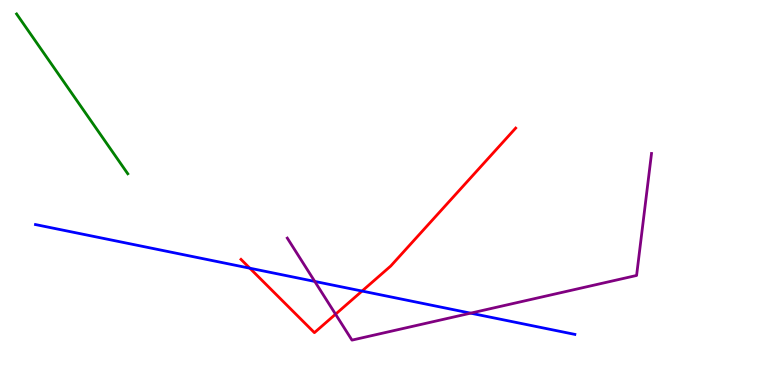[{'lines': ['blue', 'red'], 'intersections': [{'x': 3.22, 'y': 3.03}, {'x': 4.67, 'y': 2.44}]}, {'lines': ['green', 'red'], 'intersections': []}, {'lines': ['purple', 'red'], 'intersections': [{'x': 4.33, 'y': 1.84}]}, {'lines': ['blue', 'green'], 'intersections': []}, {'lines': ['blue', 'purple'], 'intersections': [{'x': 4.06, 'y': 2.69}, {'x': 6.07, 'y': 1.87}]}, {'lines': ['green', 'purple'], 'intersections': []}]